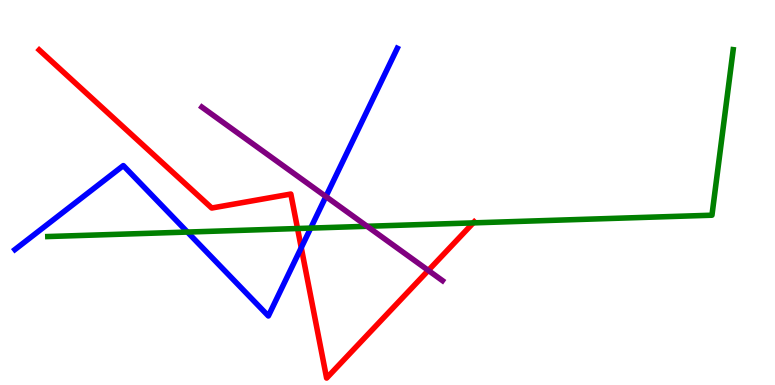[{'lines': ['blue', 'red'], 'intersections': [{'x': 3.89, 'y': 3.57}]}, {'lines': ['green', 'red'], 'intersections': [{'x': 3.84, 'y': 4.06}, {'x': 6.11, 'y': 4.21}]}, {'lines': ['purple', 'red'], 'intersections': [{'x': 5.53, 'y': 2.98}]}, {'lines': ['blue', 'green'], 'intersections': [{'x': 2.42, 'y': 3.97}, {'x': 4.01, 'y': 4.08}]}, {'lines': ['blue', 'purple'], 'intersections': [{'x': 4.21, 'y': 4.89}]}, {'lines': ['green', 'purple'], 'intersections': [{'x': 4.74, 'y': 4.12}]}]